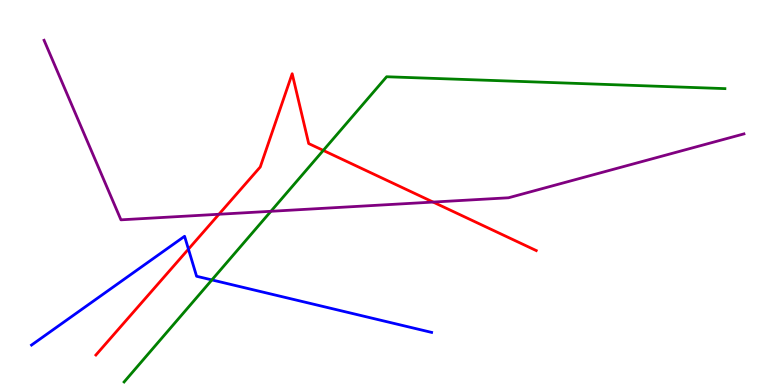[{'lines': ['blue', 'red'], 'intersections': [{'x': 2.43, 'y': 3.53}]}, {'lines': ['green', 'red'], 'intersections': [{'x': 4.17, 'y': 6.09}]}, {'lines': ['purple', 'red'], 'intersections': [{'x': 2.82, 'y': 4.43}, {'x': 5.59, 'y': 4.75}]}, {'lines': ['blue', 'green'], 'intersections': [{'x': 2.73, 'y': 2.73}]}, {'lines': ['blue', 'purple'], 'intersections': []}, {'lines': ['green', 'purple'], 'intersections': [{'x': 3.5, 'y': 4.51}]}]